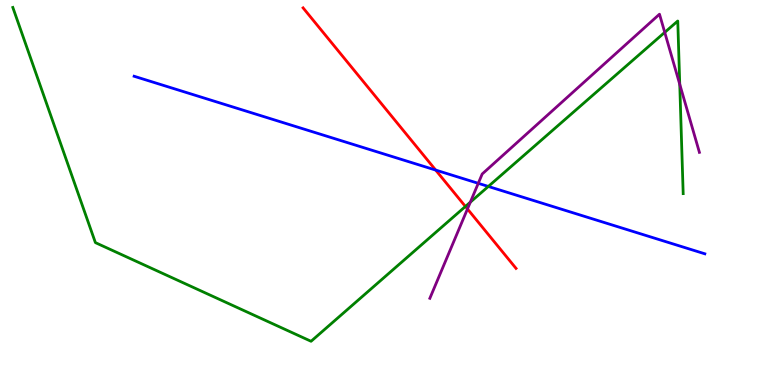[{'lines': ['blue', 'red'], 'intersections': [{'x': 5.62, 'y': 5.58}]}, {'lines': ['green', 'red'], 'intersections': [{'x': 6.01, 'y': 4.64}]}, {'lines': ['purple', 'red'], 'intersections': [{'x': 6.03, 'y': 4.57}]}, {'lines': ['blue', 'green'], 'intersections': [{'x': 6.3, 'y': 5.16}]}, {'lines': ['blue', 'purple'], 'intersections': [{'x': 6.17, 'y': 5.24}]}, {'lines': ['green', 'purple'], 'intersections': [{'x': 6.07, 'y': 4.75}, {'x': 8.58, 'y': 9.16}, {'x': 8.77, 'y': 7.81}]}]